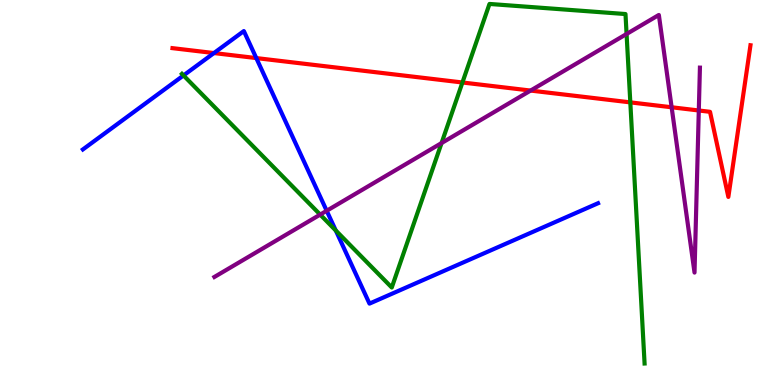[{'lines': ['blue', 'red'], 'intersections': [{'x': 2.76, 'y': 8.62}, {'x': 3.31, 'y': 8.49}]}, {'lines': ['green', 'red'], 'intersections': [{'x': 5.97, 'y': 7.86}, {'x': 8.13, 'y': 7.34}]}, {'lines': ['purple', 'red'], 'intersections': [{'x': 6.85, 'y': 7.65}, {'x': 8.67, 'y': 7.21}, {'x': 9.02, 'y': 7.13}]}, {'lines': ['blue', 'green'], 'intersections': [{'x': 2.37, 'y': 8.04}, {'x': 4.33, 'y': 4.01}]}, {'lines': ['blue', 'purple'], 'intersections': [{'x': 4.22, 'y': 4.53}]}, {'lines': ['green', 'purple'], 'intersections': [{'x': 4.13, 'y': 4.43}, {'x': 5.7, 'y': 6.28}, {'x': 8.08, 'y': 9.12}]}]